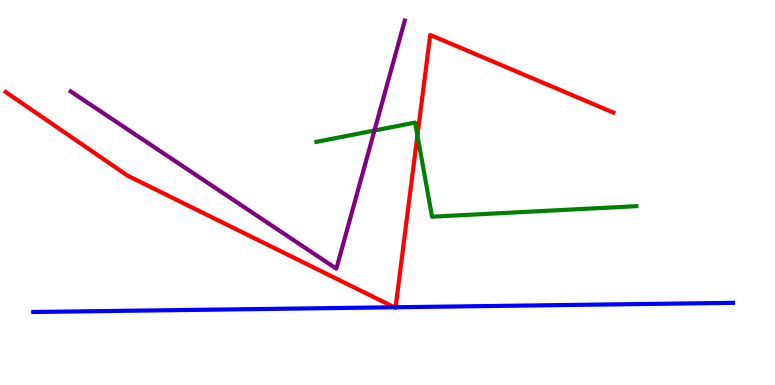[{'lines': ['blue', 'red'], 'intersections': [{'x': 5.09, 'y': 2.02}, {'x': 5.1, 'y': 2.02}]}, {'lines': ['green', 'red'], 'intersections': [{'x': 5.39, 'y': 6.48}]}, {'lines': ['purple', 'red'], 'intersections': []}, {'lines': ['blue', 'green'], 'intersections': []}, {'lines': ['blue', 'purple'], 'intersections': []}, {'lines': ['green', 'purple'], 'intersections': [{'x': 4.83, 'y': 6.61}]}]